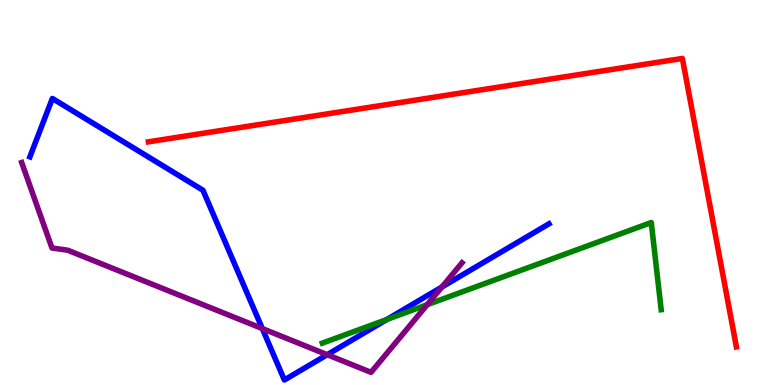[{'lines': ['blue', 'red'], 'intersections': []}, {'lines': ['green', 'red'], 'intersections': []}, {'lines': ['purple', 'red'], 'intersections': []}, {'lines': ['blue', 'green'], 'intersections': [{'x': 4.99, 'y': 1.7}]}, {'lines': ['blue', 'purple'], 'intersections': [{'x': 3.38, 'y': 1.47}, {'x': 4.22, 'y': 0.787}, {'x': 5.7, 'y': 2.55}]}, {'lines': ['green', 'purple'], 'intersections': [{'x': 5.51, 'y': 2.09}]}]